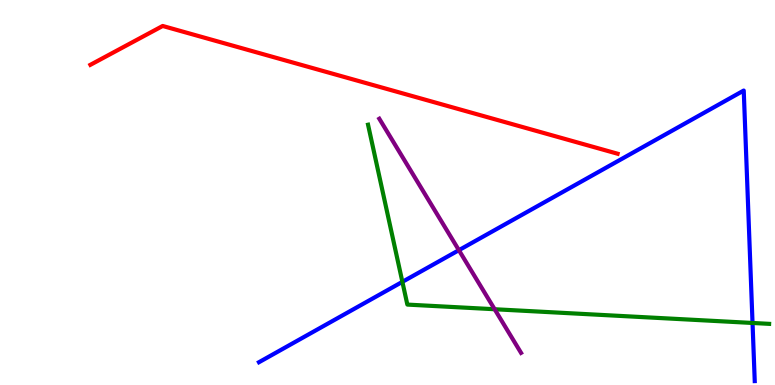[{'lines': ['blue', 'red'], 'intersections': []}, {'lines': ['green', 'red'], 'intersections': []}, {'lines': ['purple', 'red'], 'intersections': []}, {'lines': ['blue', 'green'], 'intersections': [{'x': 5.19, 'y': 2.68}, {'x': 9.71, 'y': 1.61}]}, {'lines': ['blue', 'purple'], 'intersections': [{'x': 5.92, 'y': 3.5}]}, {'lines': ['green', 'purple'], 'intersections': [{'x': 6.38, 'y': 1.97}]}]